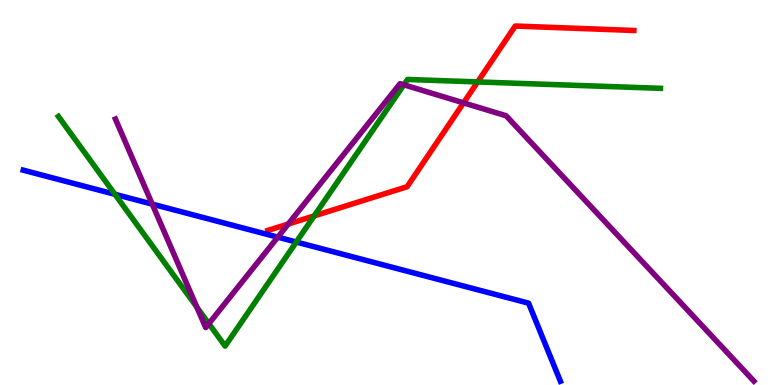[{'lines': ['blue', 'red'], 'intersections': []}, {'lines': ['green', 'red'], 'intersections': [{'x': 4.05, 'y': 4.39}, {'x': 6.16, 'y': 7.87}]}, {'lines': ['purple', 'red'], 'intersections': [{'x': 3.72, 'y': 4.18}, {'x': 5.98, 'y': 7.33}]}, {'lines': ['blue', 'green'], 'intersections': [{'x': 1.48, 'y': 4.95}, {'x': 3.82, 'y': 3.71}]}, {'lines': ['blue', 'purple'], 'intersections': [{'x': 1.96, 'y': 4.7}, {'x': 3.58, 'y': 3.84}]}, {'lines': ['green', 'purple'], 'intersections': [{'x': 2.54, 'y': 2.02}, {'x': 2.69, 'y': 1.59}, {'x': 5.21, 'y': 7.8}]}]